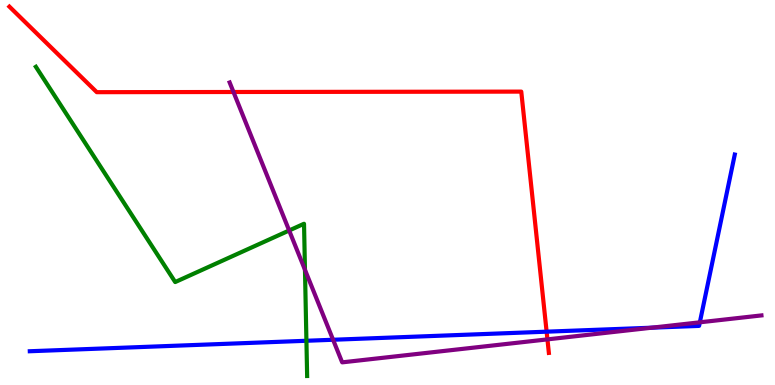[{'lines': ['blue', 'red'], 'intersections': [{'x': 7.05, 'y': 1.39}]}, {'lines': ['green', 'red'], 'intersections': []}, {'lines': ['purple', 'red'], 'intersections': [{'x': 3.01, 'y': 7.61}, {'x': 7.06, 'y': 1.19}]}, {'lines': ['blue', 'green'], 'intersections': [{'x': 3.95, 'y': 1.15}]}, {'lines': ['blue', 'purple'], 'intersections': [{'x': 4.3, 'y': 1.18}, {'x': 8.41, 'y': 1.49}, {'x': 9.03, 'y': 1.63}]}, {'lines': ['green', 'purple'], 'intersections': [{'x': 3.73, 'y': 4.01}, {'x': 3.94, 'y': 2.99}]}]